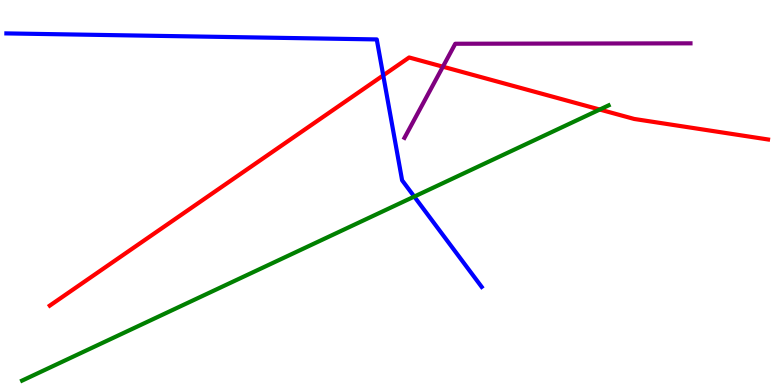[{'lines': ['blue', 'red'], 'intersections': [{'x': 4.94, 'y': 8.04}]}, {'lines': ['green', 'red'], 'intersections': [{'x': 7.74, 'y': 7.15}]}, {'lines': ['purple', 'red'], 'intersections': [{'x': 5.71, 'y': 8.27}]}, {'lines': ['blue', 'green'], 'intersections': [{'x': 5.35, 'y': 4.89}]}, {'lines': ['blue', 'purple'], 'intersections': []}, {'lines': ['green', 'purple'], 'intersections': []}]